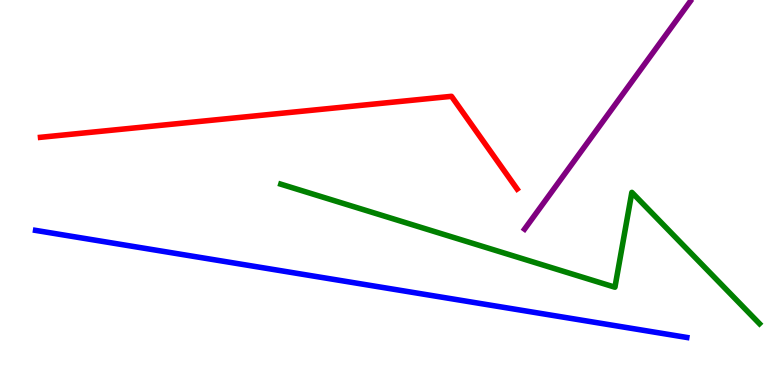[{'lines': ['blue', 'red'], 'intersections': []}, {'lines': ['green', 'red'], 'intersections': []}, {'lines': ['purple', 'red'], 'intersections': []}, {'lines': ['blue', 'green'], 'intersections': []}, {'lines': ['blue', 'purple'], 'intersections': []}, {'lines': ['green', 'purple'], 'intersections': []}]